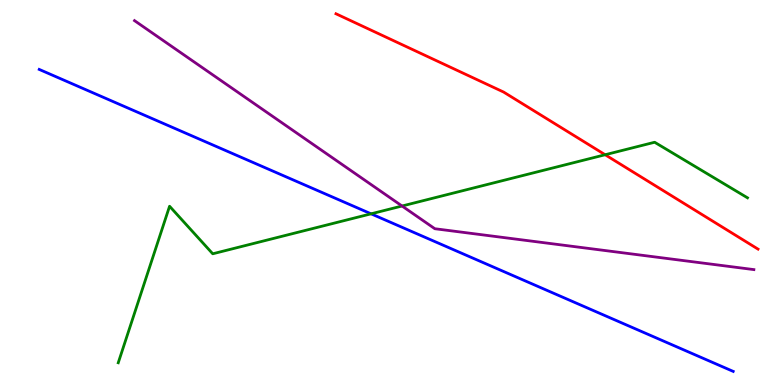[{'lines': ['blue', 'red'], 'intersections': []}, {'lines': ['green', 'red'], 'intersections': [{'x': 7.81, 'y': 5.98}]}, {'lines': ['purple', 'red'], 'intersections': []}, {'lines': ['blue', 'green'], 'intersections': [{'x': 4.79, 'y': 4.45}]}, {'lines': ['blue', 'purple'], 'intersections': []}, {'lines': ['green', 'purple'], 'intersections': [{'x': 5.19, 'y': 4.65}]}]